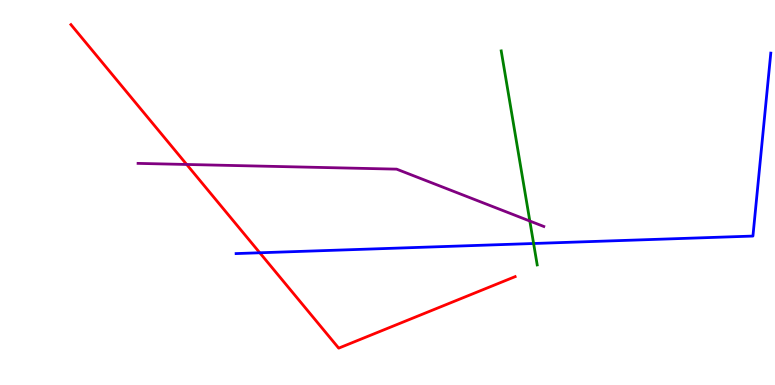[{'lines': ['blue', 'red'], 'intersections': [{'x': 3.35, 'y': 3.43}]}, {'lines': ['green', 'red'], 'intersections': []}, {'lines': ['purple', 'red'], 'intersections': [{'x': 2.41, 'y': 5.73}]}, {'lines': ['blue', 'green'], 'intersections': [{'x': 6.89, 'y': 3.68}]}, {'lines': ['blue', 'purple'], 'intersections': []}, {'lines': ['green', 'purple'], 'intersections': [{'x': 6.84, 'y': 4.26}]}]